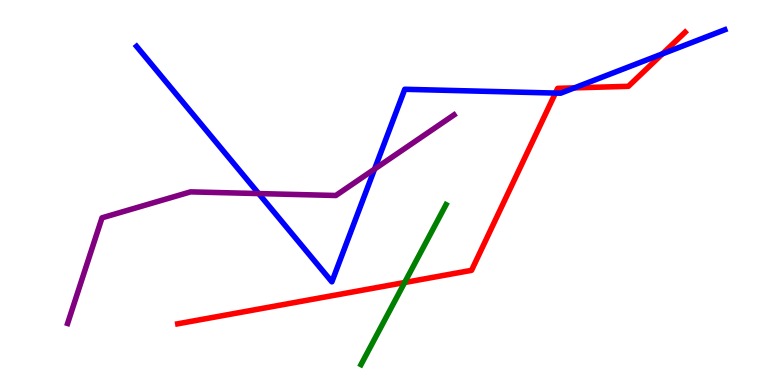[{'lines': ['blue', 'red'], 'intersections': [{'x': 7.17, 'y': 7.58}, {'x': 7.41, 'y': 7.72}, {'x': 8.55, 'y': 8.6}]}, {'lines': ['green', 'red'], 'intersections': [{'x': 5.22, 'y': 2.66}]}, {'lines': ['purple', 'red'], 'intersections': []}, {'lines': ['blue', 'green'], 'intersections': []}, {'lines': ['blue', 'purple'], 'intersections': [{'x': 3.34, 'y': 4.97}, {'x': 4.83, 'y': 5.61}]}, {'lines': ['green', 'purple'], 'intersections': []}]